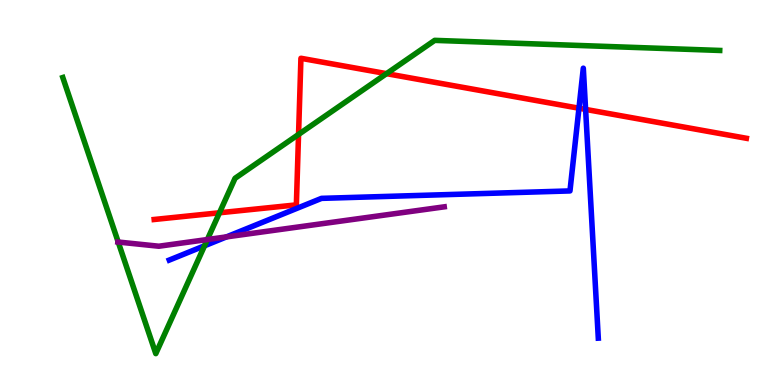[{'lines': ['blue', 'red'], 'intersections': [{'x': 7.47, 'y': 7.19}, {'x': 7.56, 'y': 7.16}]}, {'lines': ['green', 'red'], 'intersections': [{'x': 2.83, 'y': 4.47}, {'x': 3.85, 'y': 6.51}, {'x': 4.99, 'y': 8.09}]}, {'lines': ['purple', 'red'], 'intersections': []}, {'lines': ['blue', 'green'], 'intersections': [{'x': 2.64, 'y': 3.62}]}, {'lines': ['blue', 'purple'], 'intersections': [{'x': 2.92, 'y': 3.85}]}, {'lines': ['green', 'purple'], 'intersections': [{'x': 1.53, 'y': 3.71}, {'x': 2.68, 'y': 3.78}]}]